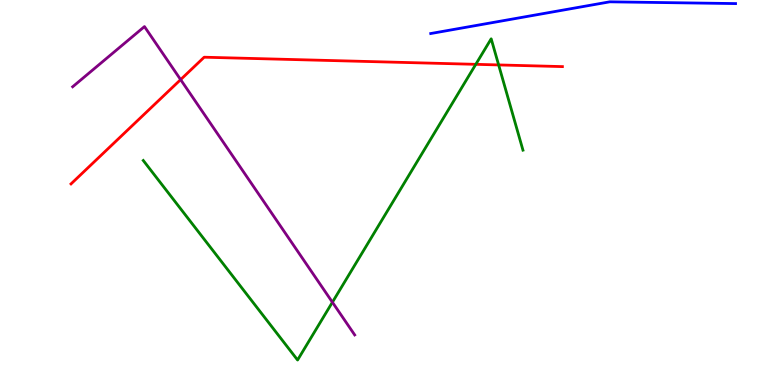[{'lines': ['blue', 'red'], 'intersections': []}, {'lines': ['green', 'red'], 'intersections': [{'x': 6.14, 'y': 8.33}, {'x': 6.43, 'y': 8.31}]}, {'lines': ['purple', 'red'], 'intersections': [{'x': 2.33, 'y': 7.93}]}, {'lines': ['blue', 'green'], 'intersections': []}, {'lines': ['blue', 'purple'], 'intersections': []}, {'lines': ['green', 'purple'], 'intersections': [{'x': 4.29, 'y': 2.15}]}]